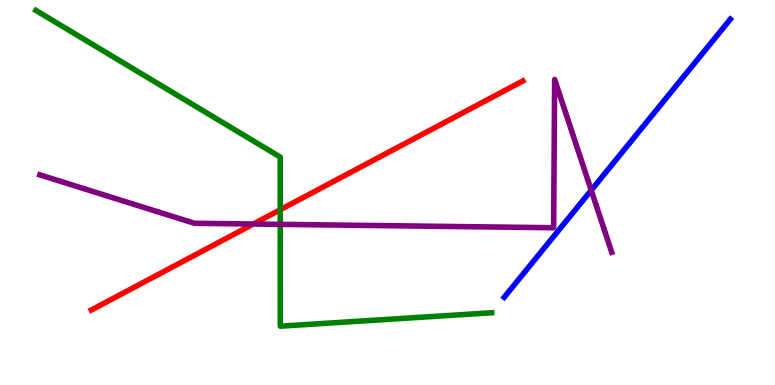[{'lines': ['blue', 'red'], 'intersections': []}, {'lines': ['green', 'red'], 'intersections': [{'x': 3.62, 'y': 4.55}]}, {'lines': ['purple', 'red'], 'intersections': [{'x': 3.27, 'y': 4.18}]}, {'lines': ['blue', 'green'], 'intersections': []}, {'lines': ['blue', 'purple'], 'intersections': [{'x': 7.63, 'y': 5.06}]}, {'lines': ['green', 'purple'], 'intersections': [{'x': 3.62, 'y': 4.17}]}]